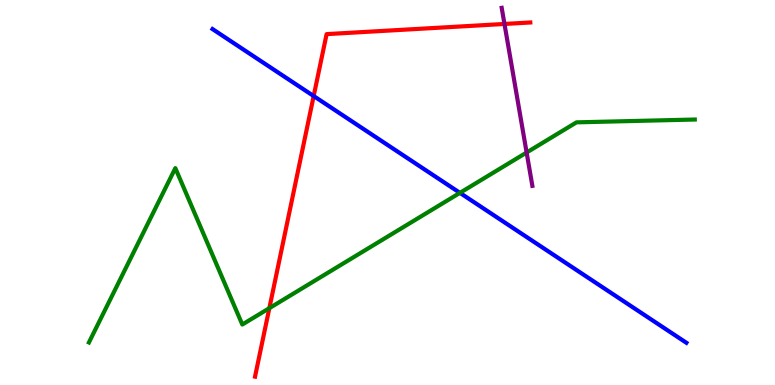[{'lines': ['blue', 'red'], 'intersections': [{'x': 4.05, 'y': 7.51}]}, {'lines': ['green', 'red'], 'intersections': [{'x': 3.48, 'y': 2.0}]}, {'lines': ['purple', 'red'], 'intersections': [{'x': 6.51, 'y': 9.38}]}, {'lines': ['blue', 'green'], 'intersections': [{'x': 5.93, 'y': 4.99}]}, {'lines': ['blue', 'purple'], 'intersections': []}, {'lines': ['green', 'purple'], 'intersections': [{'x': 6.8, 'y': 6.04}]}]